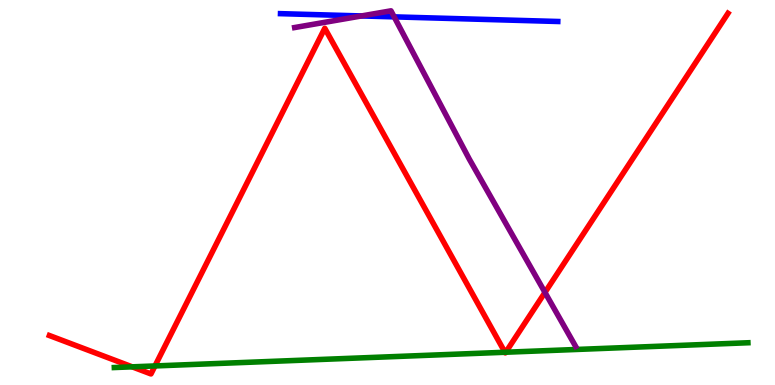[{'lines': ['blue', 'red'], 'intersections': []}, {'lines': ['green', 'red'], 'intersections': [{'x': 1.71, 'y': 0.472}, {'x': 2.0, 'y': 0.495}, {'x': 6.52, 'y': 0.85}, {'x': 6.53, 'y': 0.851}]}, {'lines': ['purple', 'red'], 'intersections': [{'x': 7.03, 'y': 2.4}]}, {'lines': ['blue', 'green'], 'intersections': []}, {'lines': ['blue', 'purple'], 'intersections': [{'x': 4.66, 'y': 9.59}, {'x': 5.09, 'y': 9.56}]}, {'lines': ['green', 'purple'], 'intersections': []}]